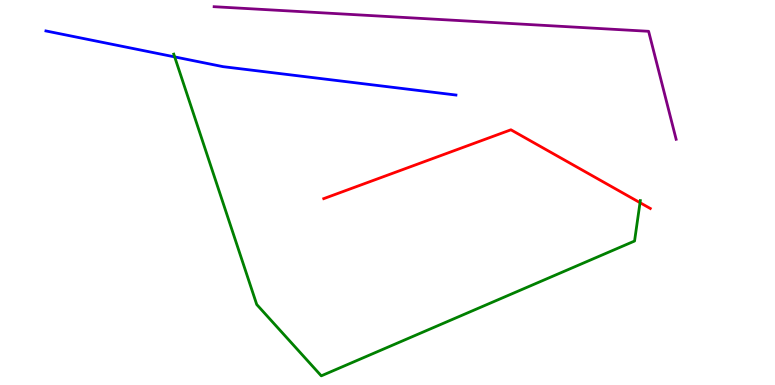[{'lines': ['blue', 'red'], 'intersections': []}, {'lines': ['green', 'red'], 'intersections': [{'x': 8.26, 'y': 4.74}]}, {'lines': ['purple', 'red'], 'intersections': []}, {'lines': ['blue', 'green'], 'intersections': [{'x': 2.25, 'y': 8.52}]}, {'lines': ['blue', 'purple'], 'intersections': []}, {'lines': ['green', 'purple'], 'intersections': []}]